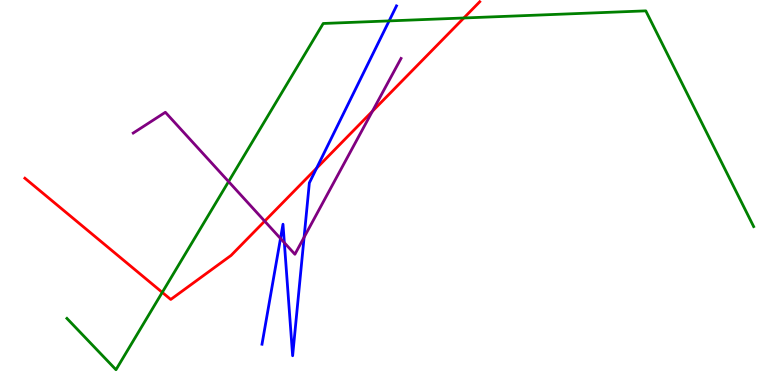[{'lines': ['blue', 'red'], 'intersections': [{'x': 4.09, 'y': 5.63}]}, {'lines': ['green', 'red'], 'intersections': [{'x': 2.09, 'y': 2.41}, {'x': 5.98, 'y': 9.53}]}, {'lines': ['purple', 'red'], 'intersections': [{'x': 3.42, 'y': 4.26}, {'x': 4.81, 'y': 7.11}]}, {'lines': ['blue', 'green'], 'intersections': [{'x': 5.02, 'y': 9.46}]}, {'lines': ['blue', 'purple'], 'intersections': [{'x': 3.62, 'y': 3.81}, {'x': 3.67, 'y': 3.7}, {'x': 3.92, 'y': 3.84}]}, {'lines': ['green', 'purple'], 'intersections': [{'x': 2.95, 'y': 5.28}]}]